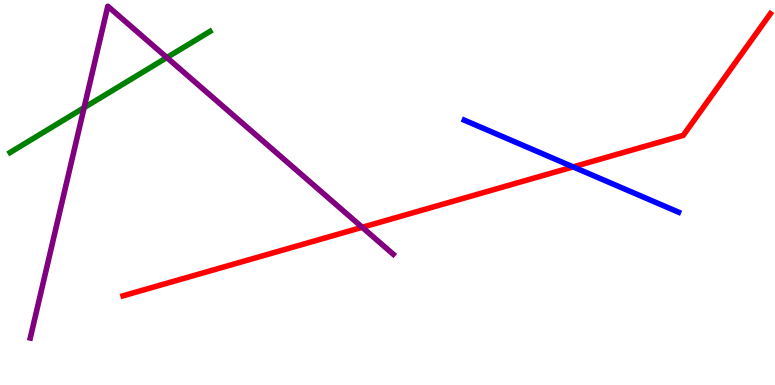[{'lines': ['blue', 'red'], 'intersections': [{'x': 7.4, 'y': 5.67}]}, {'lines': ['green', 'red'], 'intersections': []}, {'lines': ['purple', 'red'], 'intersections': [{'x': 4.67, 'y': 4.1}]}, {'lines': ['blue', 'green'], 'intersections': []}, {'lines': ['blue', 'purple'], 'intersections': []}, {'lines': ['green', 'purple'], 'intersections': [{'x': 1.09, 'y': 7.2}, {'x': 2.15, 'y': 8.51}]}]